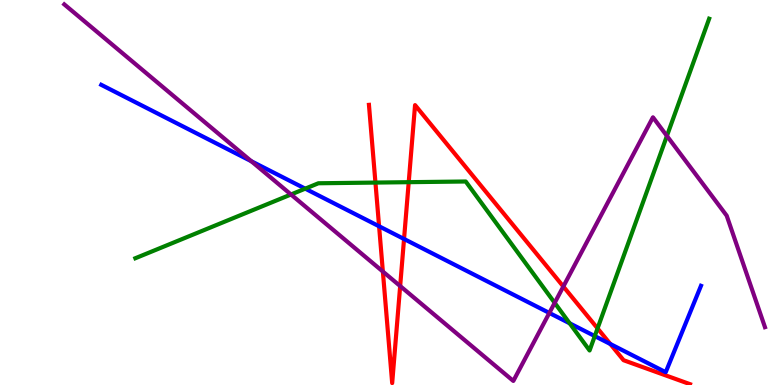[{'lines': ['blue', 'red'], 'intersections': [{'x': 4.89, 'y': 4.12}, {'x': 5.21, 'y': 3.79}, {'x': 7.88, 'y': 1.06}]}, {'lines': ['green', 'red'], 'intersections': [{'x': 4.84, 'y': 5.26}, {'x': 5.27, 'y': 5.27}, {'x': 7.71, 'y': 1.47}]}, {'lines': ['purple', 'red'], 'intersections': [{'x': 4.94, 'y': 2.95}, {'x': 5.16, 'y': 2.57}, {'x': 7.27, 'y': 2.56}]}, {'lines': ['blue', 'green'], 'intersections': [{'x': 3.94, 'y': 5.1}, {'x': 7.35, 'y': 1.6}, {'x': 7.67, 'y': 1.27}]}, {'lines': ['blue', 'purple'], 'intersections': [{'x': 3.24, 'y': 5.81}, {'x': 7.09, 'y': 1.87}]}, {'lines': ['green', 'purple'], 'intersections': [{'x': 3.75, 'y': 4.95}, {'x': 7.16, 'y': 2.13}, {'x': 8.61, 'y': 6.47}]}]